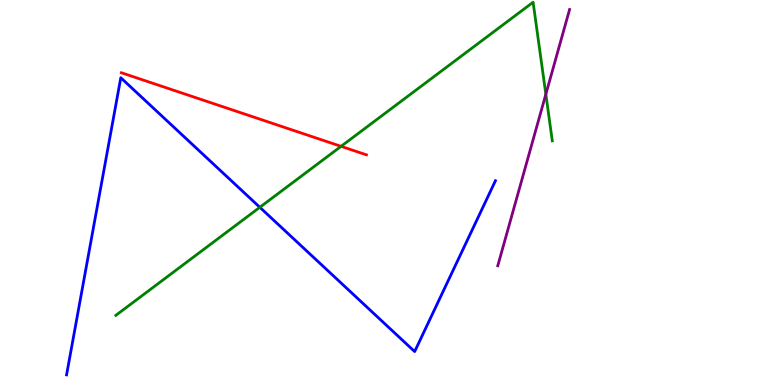[{'lines': ['blue', 'red'], 'intersections': []}, {'lines': ['green', 'red'], 'intersections': [{'x': 4.4, 'y': 6.2}]}, {'lines': ['purple', 'red'], 'intersections': []}, {'lines': ['blue', 'green'], 'intersections': [{'x': 3.35, 'y': 4.62}]}, {'lines': ['blue', 'purple'], 'intersections': []}, {'lines': ['green', 'purple'], 'intersections': [{'x': 7.04, 'y': 7.55}]}]